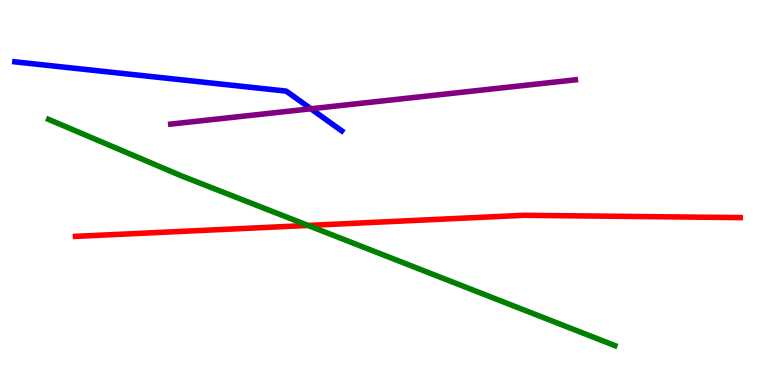[{'lines': ['blue', 'red'], 'intersections': []}, {'lines': ['green', 'red'], 'intersections': [{'x': 3.97, 'y': 4.14}]}, {'lines': ['purple', 'red'], 'intersections': []}, {'lines': ['blue', 'green'], 'intersections': []}, {'lines': ['blue', 'purple'], 'intersections': [{'x': 4.01, 'y': 7.17}]}, {'lines': ['green', 'purple'], 'intersections': []}]